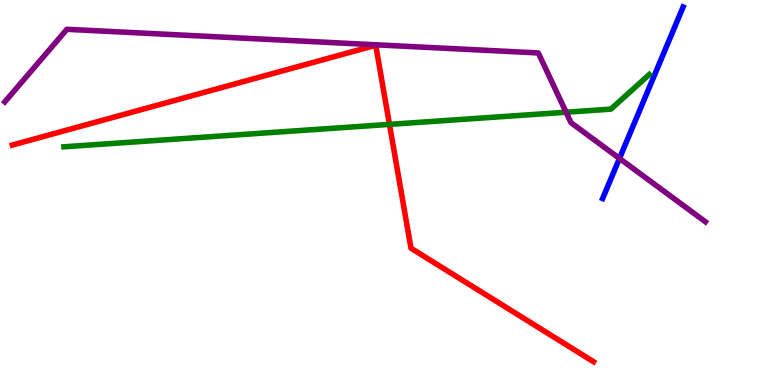[{'lines': ['blue', 'red'], 'intersections': []}, {'lines': ['green', 'red'], 'intersections': [{'x': 5.03, 'y': 6.77}]}, {'lines': ['purple', 'red'], 'intersections': []}, {'lines': ['blue', 'green'], 'intersections': []}, {'lines': ['blue', 'purple'], 'intersections': [{'x': 7.99, 'y': 5.88}]}, {'lines': ['green', 'purple'], 'intersections': [{'x': 7.3, 'y': 7.09}]}]